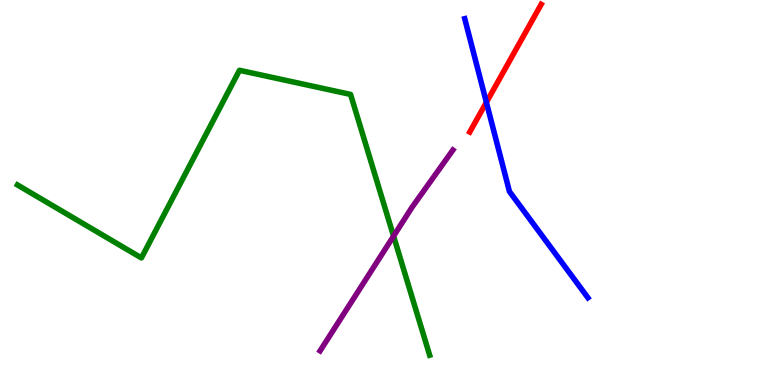[{'lines': ['blue', 'red'], 'intersections': [{'x': 6.28, 'y': 7.34}]}, {'lines': ['green', 'red'], 'intersections': []}, {'lines': ['purple', 'red'], 'intersections': []}, {'lines': ['blue', 'green'], 'intersections': []}, {'lines': ['blue', 'purple'], 'intersections': []}, {'lines': ['green', 'purple'], 'intersections': [{'x': 5.08, 'y': 3.87}]}]